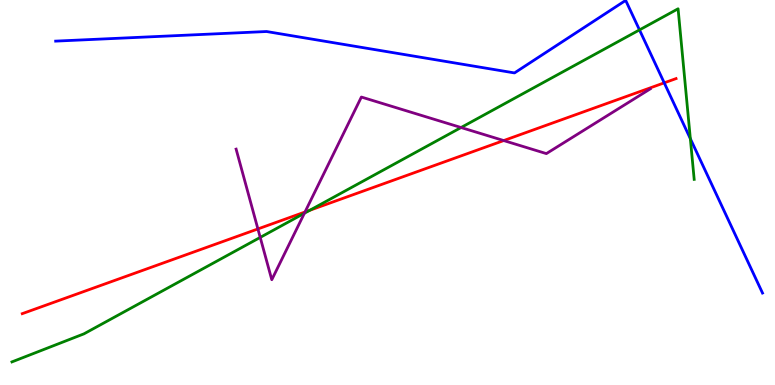[{'lines': ['blue', 'red'], 'intersections': [{'x': 8.57, 'y': 7.85}]}, {'lines': ['green', 'red'], 'intersections': [{'x': 4.0, 'y': 4.54}]}, {'lines': ['purple', 'red'], 'intersections': [{'x': 3.33, 'y': 4.05}, {'x': 3.94, 'y': 4.49}, {'x': 6.5, 'y': 6.35}]}, {'lines': ['blue', 'green'], 'intersections': [{'x': 8.25, 'y': 9.22}, {'x': 8.91, 'y': 6.4}]}, {'lines': ['blue', 'purple'], 'intersections': []}, {'lines': ['green', 'purple'], 'intersections': [{'x': 3.36, 'y': 3.83}, {'x': 3.93, 'y': 4.46}, {'x': 5.95, 'y': 6.69}]}]